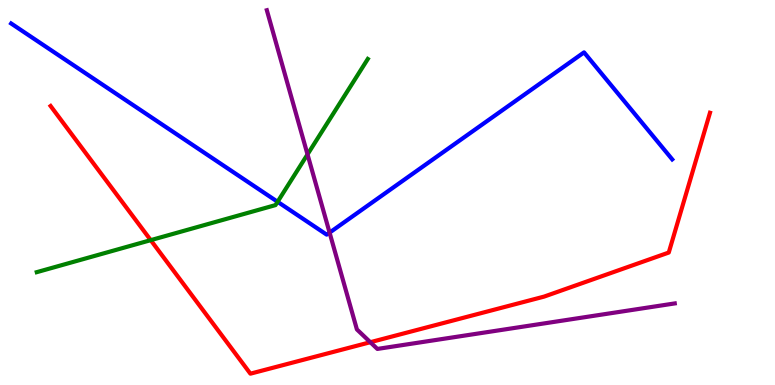[{'lines': ['blue', 'red'], 'intersections': []}, {'lines': ['green', 'red'], 'intersections': [{'x': 1.94, 'y': 3.76}]}, {'lines': ['purple', 'red'], 'intersections': [{'x': 4.78, 'y': 1.11}]}, {'lines': ['blue', 'green'], 'intersections': [{'x': 3.58, 'y': 4.76}]}, {'lines': ['blue', 'purple'], 'intersections': [{'x': 4.25, 'y': 3.96}]}, {'lines': ['green', 'purple'], 'intersections': [{'x': 3.97, 'y': 5.99}]}]